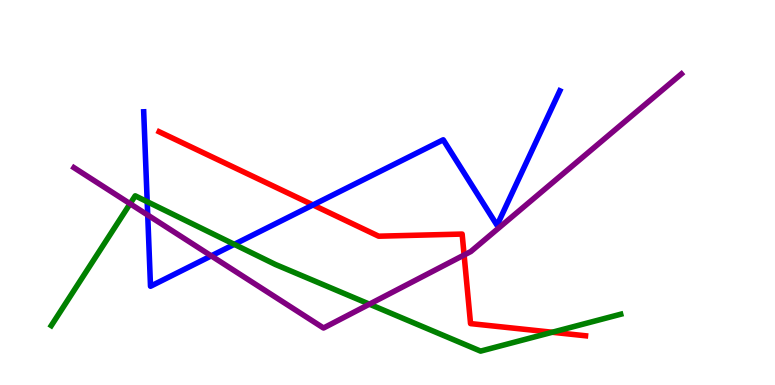[{'lines': ['blue', 'red'], 'intersections': [{'x': 4.04, 'y': 4.68}]}, {'lines': ['green', 'red'], 'intersections': [{'x': 7.13, 'y': 1.37}]}, {'lines': ['purple', 'red'], 'intersections': [{'x': 5.99, 'y': 3.38}]}, {'lines': ['blue', 'green'], 'intersections': [{'x': 1.9, 'y': 4.76}, {'x': 3.02, 'y': 3.65}]}, {'lines': ['blue', 'purple'], 'intersections': [{'x': 1.91, 'y': 4.41}, {'x': 2.73, 'y': 3.35}]}, {'lines': ['green', 'purple'], 'intersections': [{'x': 1.68, 'y': 4.71}, {'x': 4.77, 'y': 2.1}]}]